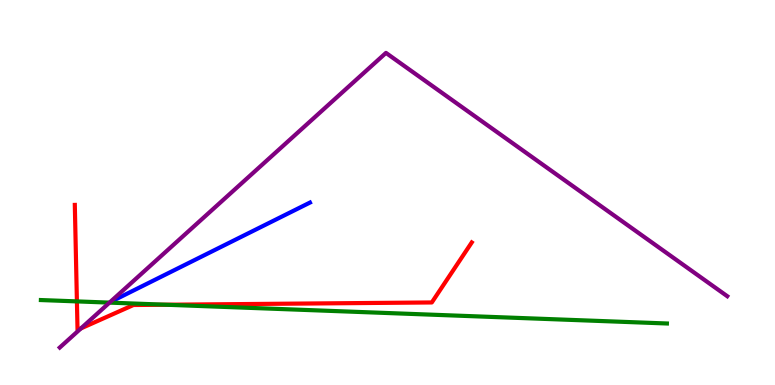[{'lines': ['blue', 'red'], 'intersections': []}, {'lines': ['green', 'red'], 'intersections': [{'x': 0.992, 'y': 2.17}, {'x': 2.14, 'y': 2.08}]}, {'lines': ['purple', 'red'], 'intersections': [{'x': 1.04, 'y': 1.47}]}, {'lines': ['blue', 'green'], 'intersections': []}, {'lines': ['blue', 'purple'], 'intersections': []}, {'lines': ['green', 'purple'], 'intersections': [{'x': 1.41, 'y': 2.14}]}]